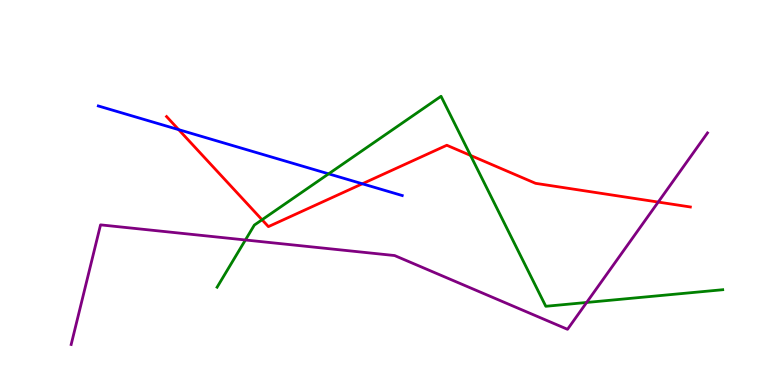[{'lines': ['blue', 'red'], 'intersections': [{'x': 2.31, 'y': 6.63}, {'x': 4.68, 'y': 5.23}]}, {'lines': ['green', 'red'], 'intersections': [{'x': 3.38, 'y': 4.29}, {'x': 6.07, 'y': 5.96}]}, {'lines': ['purple', 'red'], 'intersections': [{'x': 8.49, 'y': 4.75}]}, {'lines': ['blue', 'green'], 'intersections': [{'x': 4.24, 'y': 5.48}]}, {'lines': ['blue', 'purple'], 'intersections': []}, {'lines': ['green', 'purple'], 'intersections': [{'x': 3.17, 'y': 3.77}, {'x': 7.57, 'y': 2.14}]}]